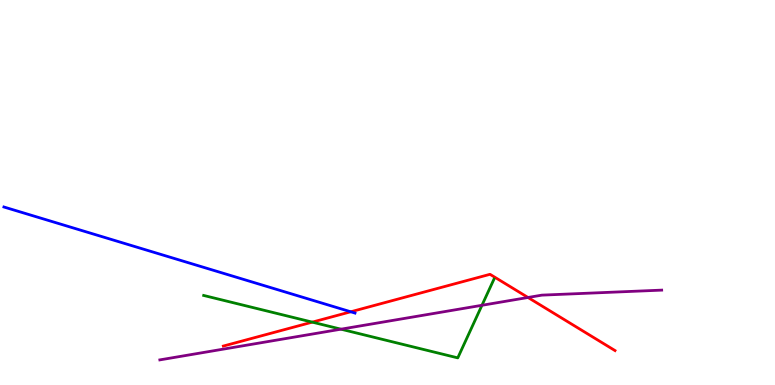[{'lines': ['blue', 'red'], 'intersections': [{'x': 4.53, 'y': 1.9}]}, {'lines': ['green', 'red'], 'intersections': [{'x': 4.03, 'y': 1.63}]}, {'lines': ['purple', 'red'], 'intersections': [{'x': 6.81, 'y': 2.27}]}, {'lines': ['blue', 'green'], 'intersections': []}, {'lines': ['blue', 'purple'], 'intersections': []}, {'lines': ['green', 'purple'], 'intersections': [{'x': 4.4, 'y': 1.45}, {'x': 6.22, 'y': 2.07}]}]